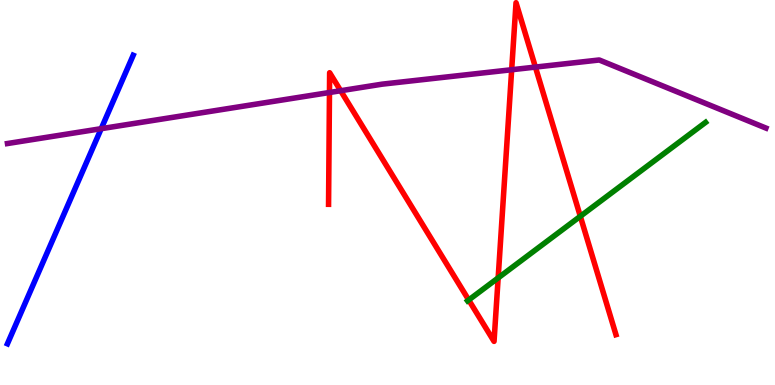[{'lines': ['blue', 'red'], 'intersections': []}, {'lines': ['green', 'red'], 'intersections': [{'x': 6.05, 'y': 2.21}, {'x': 6.43, 'y': 2.78}, {'x': 7.49, 'y': 4.38}]}, {'lines': ['purple', 'red'], 'intersections': [{'x': 4.25, 'y': 7.6}, {'x': 4.4, 'y': 7.64}, {'x': 6.6, 'y': 8.19}, {'x': 6.91, 'y': 8.26}]}, {'lines': ['blue', 'green'], 'intersections': []}, {'lines': ['blue', 'purple'], 'intersections': [{'x': 1.31, 'y': 6.66}]}, {'lines': ['green', 'purple'], 'intersections': []}]